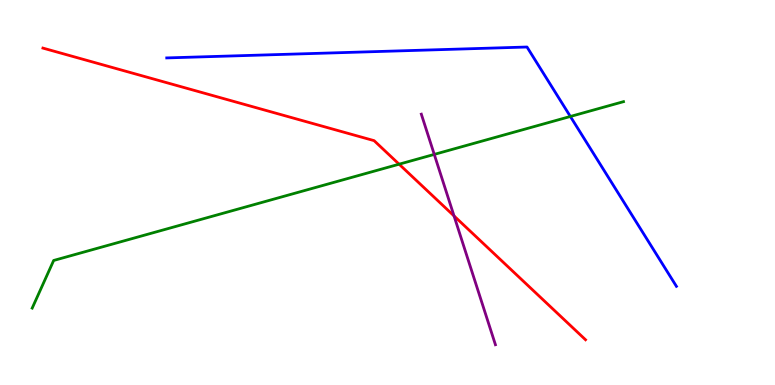[{'lines': ['blue', 'red'], 'intersections': []}, {'lines': ['green', 'red'], 'intersections': [{'x': 5.15, 'y': 5.74}]}, {'lines': ['purple', 'red'], 'intersections': [{'x': 5.86, 'y': 4.39}]}, {'lines': ['blue', 'green'], 'intersections': [{'x': 7.36, 'y': 6.97}]}, {'lines': ['blue', 'purple'], 'intersections': []}, {'lines': ['green', 'purple'], 'intersections': [{'x': 5.6, 'y': 5.99}]}]